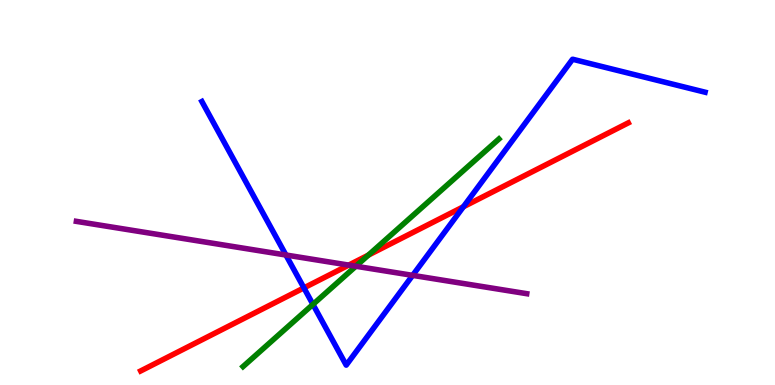[{'lines': ['blue', 'red'], 'intersections': [{'x': 3.92, 'y': 2.52}, {'x': 5.98, 'y': 4.63}]}, {'lines': ['green', 'red'], 'intersections': [{'x': 4.75, 'y': 3.37}]}, {'lines': ['purple', 'red'], 'intersections': [{'x': 4.5, 'y': 3.11}]}, {'lines': ['blue', 'green'], 'intersections': [{'x': 4.04, 'y': 2.09}]}, {'lines': ['blue', 'purple'], 'intersections': [{'x': 3.69, 'y': 3.38}, {'x': 5.32, 'y': 2.85}]}, {'lines': ['green', 'purple'], 'intersections': [{'x': 4.59, 'y': 3.08}]}]